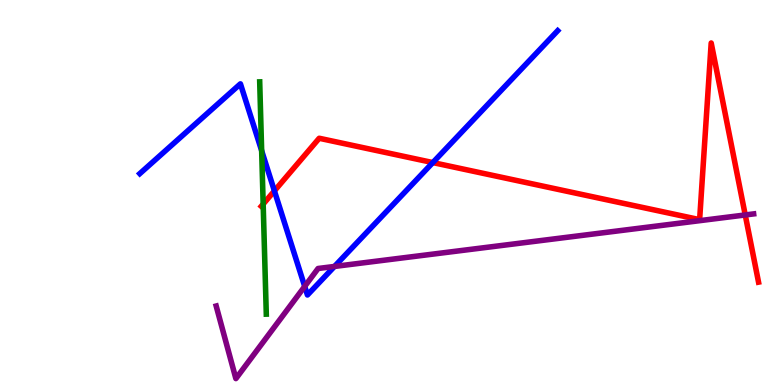[{'lines': ['blue', 'red'], 'intersections': [{'x': 3.54, 'y': 5.04}, {'x': 5.58, 'y': 5.78}]}, {'lines': ['green', 'red'], 'intersections': [{'x': 3.4, 'y': 4.7}]}, {'lines': ['purple', 'red'], 'intersections': [{'x': 9.62, 'y': 4.42}]}, {'lines': ['blue', 'green'], 'intersections': [{'x': 3.38, 'y': 6.09}]}, {'lines': ['blue', 'purple'], 'intersections': [{'x': 3.93, 'y': 2.56}, {'x': 4.32, 'y': 3.08}]}, {'lines': ['green', 'purple'], 'intersections': []}]